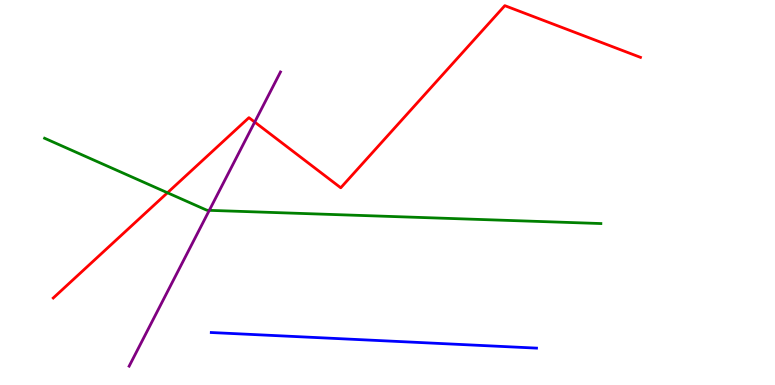[{'lines': ['blue', 'red'], 'intersections': []}, {'lines': ['green', 'red'], 'intersections': [{'x': 2.16, 'y': 4.99}]}, {'lines': ['purple', 'red'], 'intersections': [{'x': 3.29, 'y': 6.83}]}, {'lines': ['blue', 'green'], 'intersections': []}, {'lines': ['blue', 'purple'], 'intersections': []}, {'lines': ['green', 'purple'], 'intersections': [{'x': 2.7, 'y': 4.54}]}]